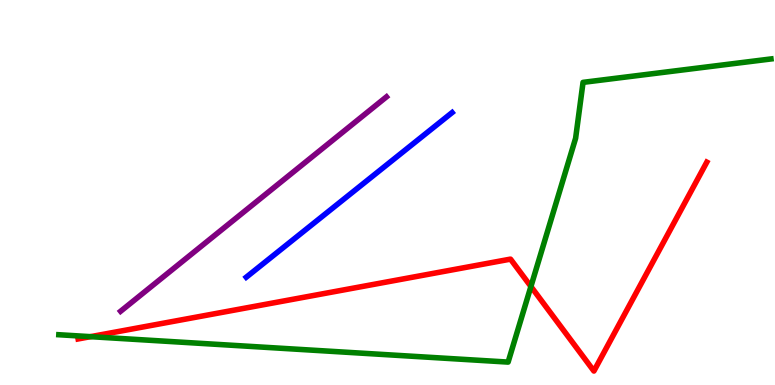[{'lines': ['blue', 'red'], 'intersections': []}, {'lines': ['green', 'red'], 'intersections': [{'x': 1.17, 'y': 1.26}, {'x': 6.85, 'y': 2.56}]}, {'lines': ['purple', 'red'], 'intersections': []}, {'lines': ['blue', 'green'], 'intersections': []}, {'lines': ['blue', 'purple'], 'intersections': []}, {'lines': ['green', 'purple'], 'intersections': []}]